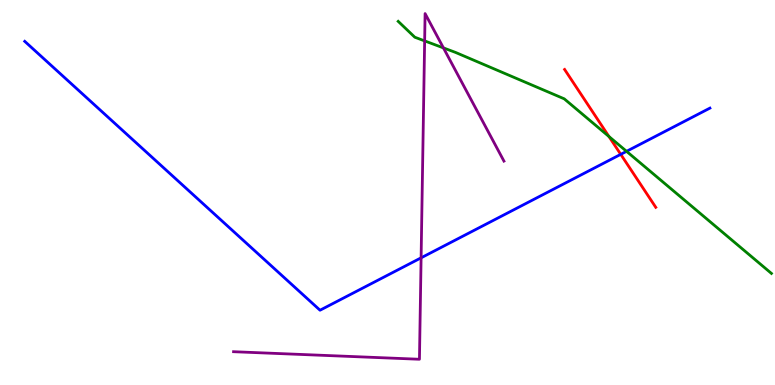[{'lines': ['blue', 'red'], 'intersections': [{'x': 8.01, 'y': 5.99}]}, {'lines': ['green', 'red'], 'intersections': [{'x': 7.86, 'y': 6.45}]}, {'lines': ['purple', 'red'], 'intersections': []}, {'lines': ['blue', 'green'], 'intersections': [{'x': 8.08, 'y': 6.07}]}, {'lines': ['blue', 'purple'], 'intersections': [{'x': 5.43, 'y': 3.3}]}, {'lines': ['green', 'purple'], 'intersections': [{'x': 5.48, 'y': 8.94}, {'x': 5.72, 'y': 8.76}]}]